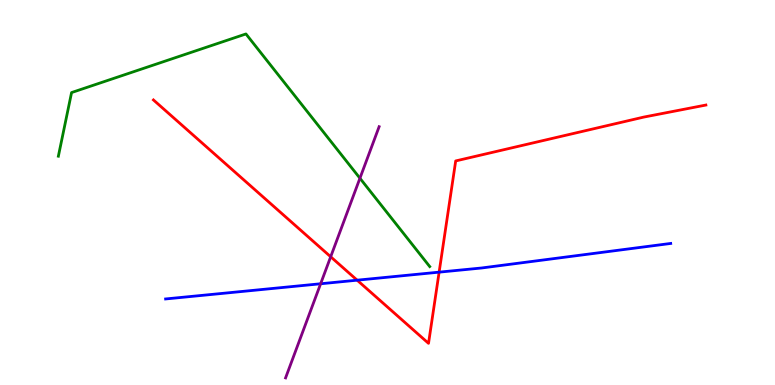[{'lines': ['blue', 'red'], 'intersections': [{'x': 4.61, 'y': 2.72}, {'x': 5.67, 'y': 2.93}]}, {'lines': ['green', 'red'], 'intersections': []}, {'lines': ['purple', 'red'], 'intersections': [{'x': 4.27, 'y': 3.33}]}, {'lines': ['blue', 'green'], 'intersections': []}, {'lines': ['blue', 'purple'], 'intersections': [{'x': 4.14, 'y': 2.63}]}, {'lines': ['green', 'purple'], 'intersections': [{'x': 4.64, 'y': 5.37}]}]